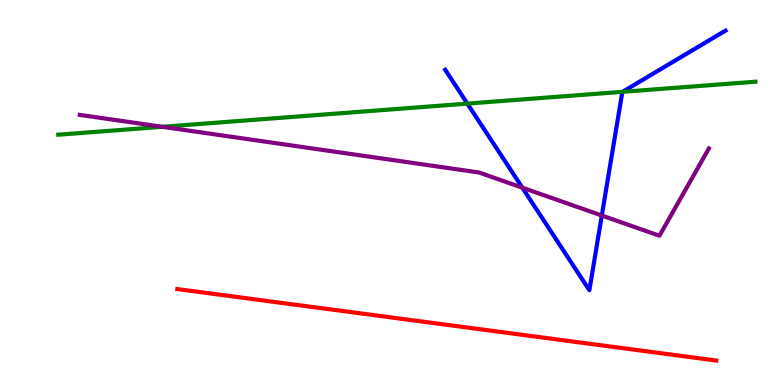[{'lines': ['blue', 'red'], 'intersections': []}, {'lines': ['green', 'red'], 'intersections': []}, {'lines': ['purple', 'red'], 'intersections': []}, {'lines': ['blue', 'green'], 'intersections': [{'x': 6.03, 'y': 7.31}, {'x': 8.03, 'y': 7.62}]}, {'lines': ['blue', 'purple'], 'intersections': [{'x': 6.74, 'y': 5.13}, {'x': 7.77, 'y': 4.4}]}, {'lines': ['green', 'purple'], 'intersections': [{'x': 2.09, 'y': 6.71}]}]